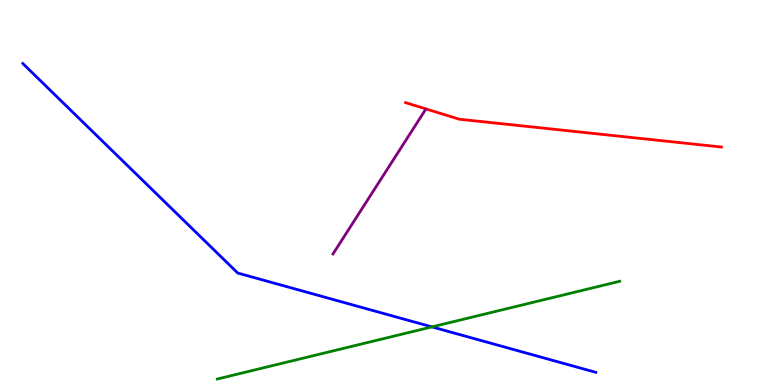[{'lines': ['blue', 'red'], 'intersections': []}, {'lines': ['green', 'red'], 'intersections': []}, {'lines': ['purple', 'red'], 'intersections': []}, {'lines': ['blue', 'green'], 'intersections': [{'x': 5.57, 'y': 1.51}]}, {'lines': ['blue', 'purple'], 'intersections': []}, {'lines': ['green', 'purple'], 'intersections': []}]